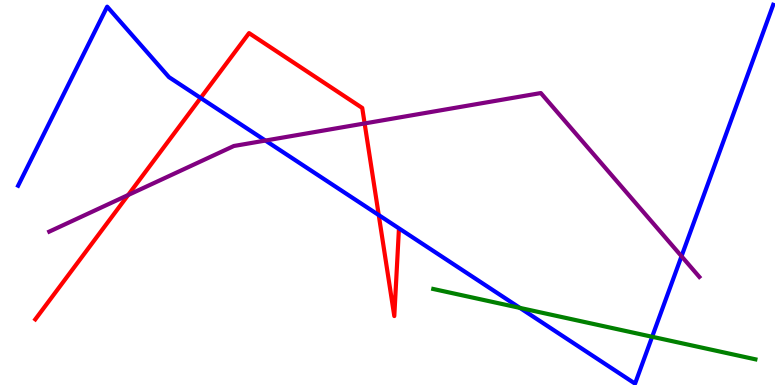[{'lines': ['blue', 'red'], 'intersections': [{'x': 2.59, 'y': 7.46}, {'x': 4.89, 'y': 4.41}]}, {'lines': ['green', 'red'], 'intersections': []}, {'lines': ['purple', 'red'], 'intersections': [{'x': 1.65, 'y': 4.93}, {'x': 4.7, 'y': 6.79}]}, {'lines': ['blue', 'green'], 'intersections': [{'x': 6.71, 'y': 2.0}, {'x': 8.41, 'y': 1.25}]}, {'lines': ['blue', 'purple'], 'intersections': [{'x': 3.42, 'y': 6.35}, {'x': 8.79, 'y': 3.34}]}, {'lines': ['green', 'purple'], 'intersections': []}]